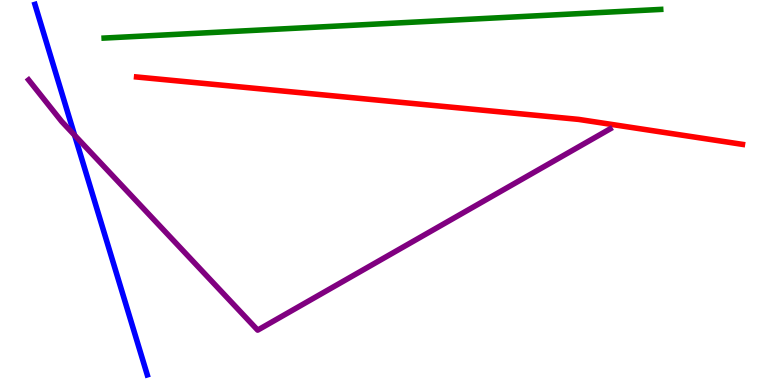[{'lines': ['blue', 'red'], 'intersections': []}, {'lines': ['green', 'red'], 'intersections': []}, {'lines': ['purple', 'red'], 'intersections': []}, {'lines': ['blue', 'green'], 'intersections': []}, {'lines': ['blue', 'purple'], 'intersections': [{'x': 0.963, 'y': 6.49}]}, {'lines': ['green', 'purple'], 'intersections': []}]